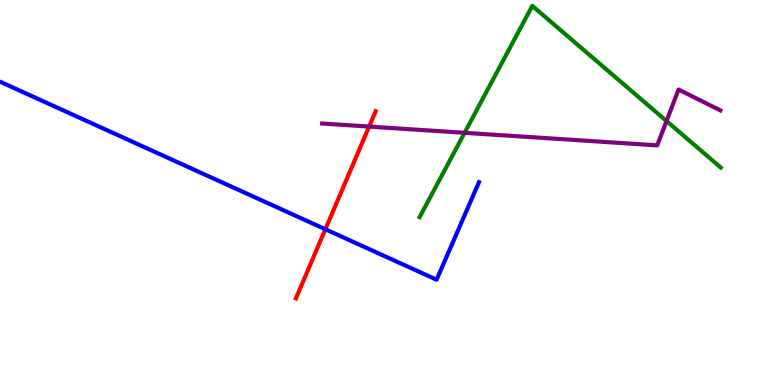[{'lines': ['blue', 'red'], 'intersections': [{'x': 4.2, 'y': 4.05}]}, {'lines': ['green', 'red'], 'intersections': []}, {'lines': ['purple', 'red'], 'intersections': [{'x': 4.76, 'y': 6.71}]}, {'lines': ['blue', 'green'], 'intersections': []}, {'lines': ['blue', 'purple'], 'intersections': []}, {'lines': ['green', 'purple'], 'intersections': [{'x': 5.99, 'y': 6.55}, {'x': 8.6, 'y': 6.86}]}]